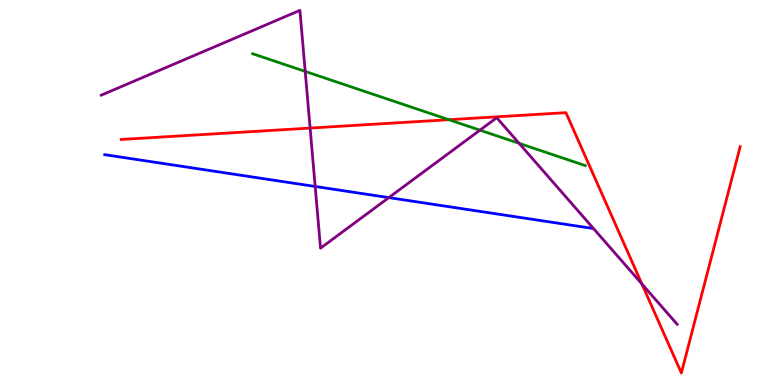[{'lines': ['blue', 'red'], 'intersections': []}, {'lines': ['green', 'red'], 'intersections': [{'x': 5.79, 'y': 6.89}]}, {'lines': ['purple', 'red'], 'intersections': [{'x': 4.0, 'y': 6.67}, {'x': 8.28, 'y': 2.63}]}, {'lines': ['blue', 'green'], 'intersections': []}, {'lines': ['blue', 'purple'], 'intersections': [{'x': 4.07, 'y': 5.16}, {'x': 5.02, 'y': 4.87}]}, {'lines': ['green', 'purple'], 'intersections': [{'x': 3.94, 'y': 8.15}, {'x': 6.19, 'y': 6.62}, {'x': 6.7, 'y': 6.28}]}]